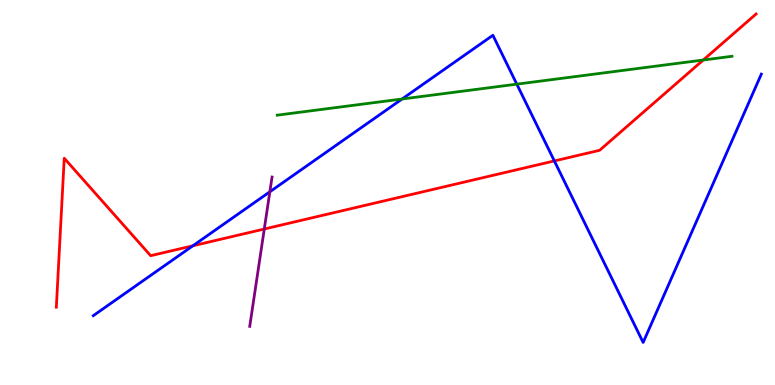[{'lines': ['blue', 'red'], 'intersections': [{'x': 2.49, 'y': 3.62}, {'x': 7.15, 'y': 5.82}]}, {'lines': ['green', 'red'], 'intersections': [{'x': 9.07, 'y': 8.44}]}, {'lines': ['purple', 'red'], 'intersections': [{'x': 3.41, 'y': 4.05}]}, {'lines': ['blue', 'green'], 'intersections': [{'x': 5.19, 'y': 7.43}, {'x': 6.67, 'y': 7.81}]}, {'lines': ['blue', 'purple'], 'intersections': [{'x': 3.48, 'y': 5.02}]}, {'lines': ['green', 'purple'], 'intersections': []}]